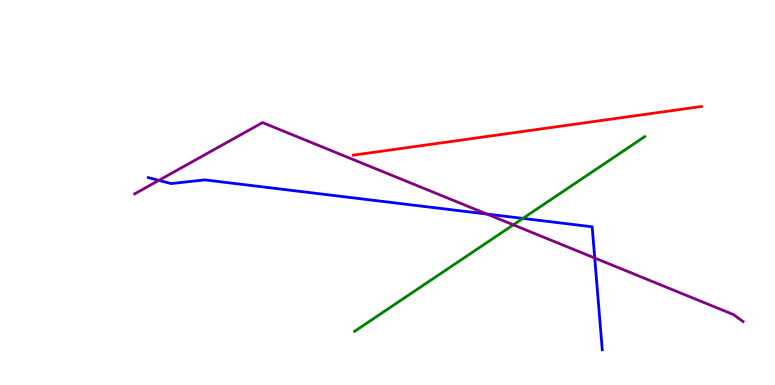[{'lines': ['blue', 'red'], 'intersections': []}, {'lines': ['green', 'red'], 'intersections': []}, {'lines': ['purple', 'red'], 'intersections': []}, {'lines': ['blue', 'green'], 'intersections': [{'x': 6.75, 'y': 4.33}]}, {'lines': ['blue', 'purple'], 'intersections': [{'x': 2.05, 'y': 5.32}, {'x': 6.28, 'y': 4.44}, {'x': 7.67, 'y': 3.3}]}, {'lines': ['green', 'purple'], 'intersections': [{'x': 6.62, 'y': 4.16}]}]